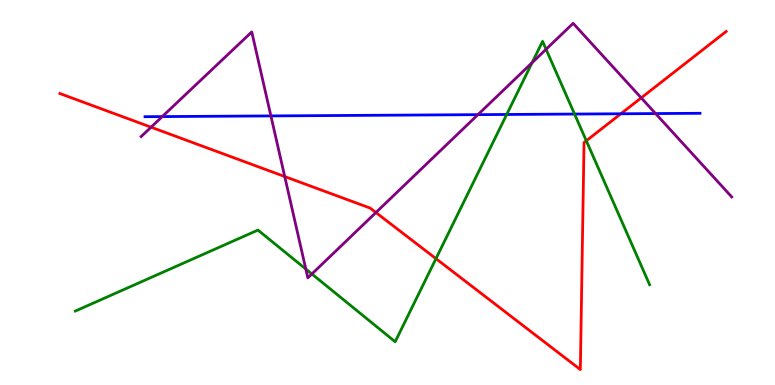[{'lines': ['blue', 'red'], 'intersections': [{'x': 8.01, 'y': 7.04}]}, {'lines': ['green', 'red'], 'intersections': [{'x': 5.63, 'y': 3.28}, {'x': 7.57, 'y': 6.34}]}, {'lines': ['purple', 'red'], 'intersections': [{'x': 1.95, 'y': 6.7}, {'x': 3.67, 'y': 5.41}, {'x': 4.85, 'y': 4.48}, {'x': 8.27, 'y': 7.46}]}, {'lines': ['blue', 'green'], 'intersections': [{'x': 6.54, 'y': 7.03}, {'x': 7.41, 'y': 7.04}]}, {'lines': ['blue', 'purple'], 'intersections': [{'x': 2.09, 'y': 6.97}, {'x': 3.5, 'y': 6.99}, {'x': 6.17, 'y': 7.02}, {'x': 8.46, 'y': 7.05}]}, {'lines': ['green', 'purple'], 'intersections': [{'x': 3.95, 'y': 3.01}, {'x': 4.02, 'y': 2.88}, {'x': 6.87, 'y': 8.37}, {'x': 7.05, 'y': 8.72}]}]